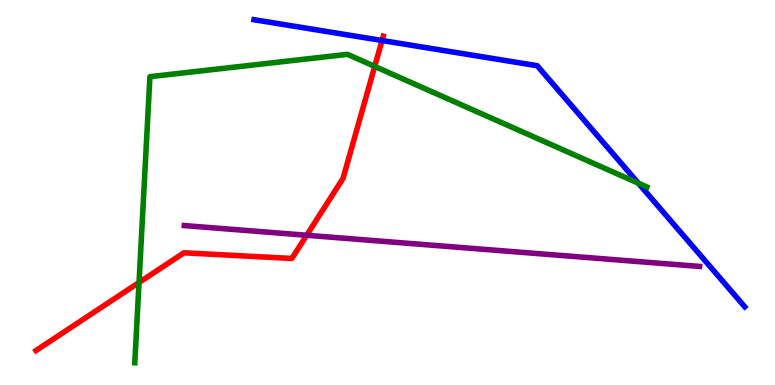[{'lines': ['blue', 'red'], 'intersections': [{'x': 4.93, 'y': 8.95}]}, {'lines': ['green', 'red'], 'intersections': [{'x': 1.79, 'y': 2.66}, {'x': 4.84, 'y': 8.28}]}, {'lines': ['purple', 'red'], 'intersections': [{'x': 3.96, 'y': 3.89}]}, {'lines': ['blue', 'green'], 'intersections': [{'x': 8.24, 'y': 5.24}]}, {'lines': ['blue', 'purple'], 'intersections': []}, {'lines': ['green', 'purple'], 'intersections': []}]